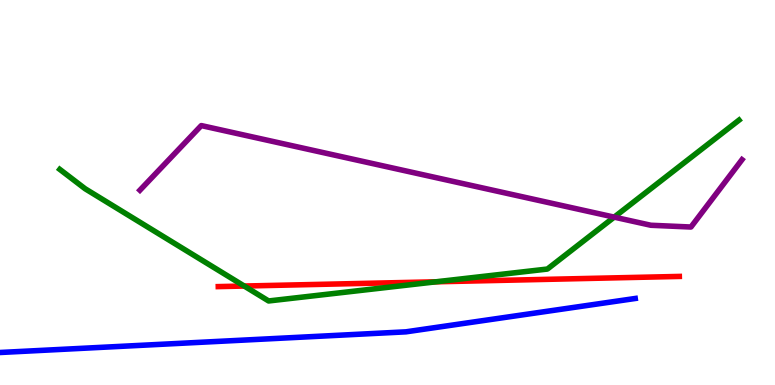[{'lines': ['blue', 'red'], 'intersections': []}, {'lines': ['green', 'red'], 'intersections': [{'x': 3.15, 'y': 2.57}, {'x': 5.63, 'y': 2.68}]}, {'lines': ['purple', 'red'], 'intersections': []}, {'lines': ['blue', 'green'], 'intersections': []}, {'lines': ['blue', 'purple'], 'intersections': []}, {'lines': ['green', 'purple'], 'intersections': [{'x': 7.93, 'y': 4.36}]}]